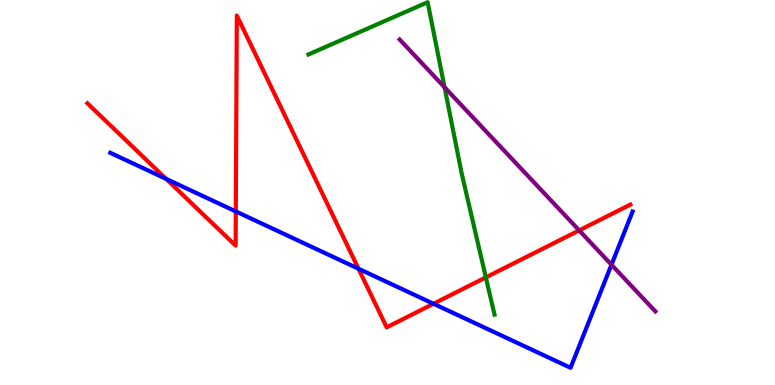[{'lines': ['blue', 'red'], 'intersections': [{'x': 2.14, 'y': 5.35}, {'x': 3.04, 'y': 4.51}, {'x': 4.63, 'y': 3.02}, {'x': 5.59, 'y': 2.11}]}, {'lines': ['green', 'red'], 'intersections': [{'x': 6.27, 'y': 2.8}]}, {'lines': ['purple', 'red'], 'intersections': [{'x': 7.47, 'y': 4.02}]}, {'lines': ['blue', 'green'], 'intersections': []}, {'lines': ['blue', 'purple'], 'intersections': [{'x': 7.89, 'y': 3.12}]}, {'lines': ['green', 'purple'], 'intersections': [{'x': 5.74, 'y': 7.73}]}]